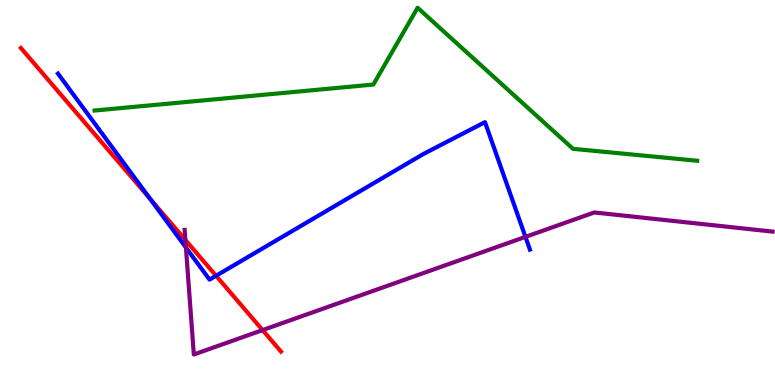[{'lines': ['blue', 'red'], 'intersections': [{'x': 1.94, 'y': 4.84}, {'x': 2.79, 'y': 2.84}]}, {'lines': ['green', 'red'], 'intersections': []}, {'lines': ['purple', 'red'], 'intersections': [{'x': 2.39, 'y': 3.77}, {'x': 3.39, 'y': 1.43}]}, {'lines': ['blue', 'green'], 'intersections': []}, {'lines': ['blue', 'purple'], 'intersections': [{'x': 2.4, 'y': 3.57}, {'x': 6.78, 'y': 3.85}]}, {'lines': ['green', 'purple'], 'intersections': []}]